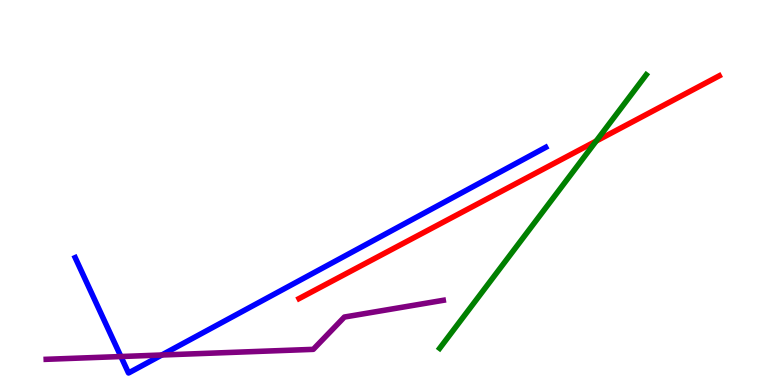[{'lines': ['blue', 'red'], 'intersections': []}, {'lines': ['green', 'red'], 'intersections': [{'x': 7.69, 'y': 6.34}]}, {'lines': ['purple', 'red'], 'intersections': []}, {'lines': ['blue', 'green'], 'intersections': []}, {'lines': ['blue', 'purple'], 'intersections': [{'x': 1.56, 'y': 0.74}, {'x': 2.09, 'y': 0.779}]}, {'lines': ['green', 'purple'], 'intersections': []}]